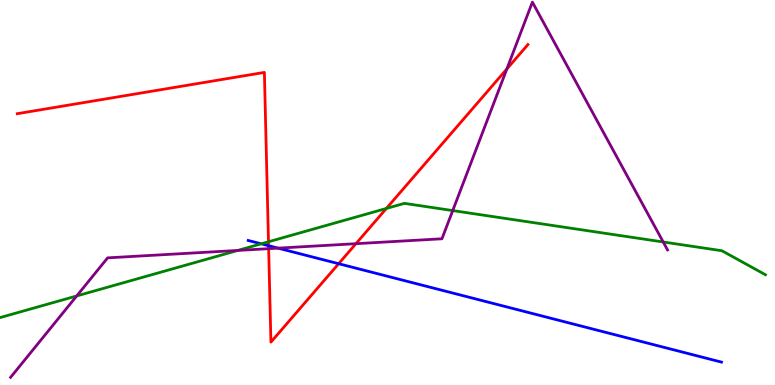[{'lines': ['blue', 'red'], 'intersections': [{'x': 3.47, 'y': 3.62}, {'x': 4.37, 'y': 3.15}]}, {'lines': ['green', 'red'], 'intersections': [{'x': 3.46, 'y': 3.72}, {'x': 4.99, 'y': 4.59}]}, {'lines': ['purple', 'red'], 'intersections': [{'x': 3.47, 'y': 3.54}, {'x': 4.59, 'y': 3.67}, {'x': 6.54, 'y': 8.21}]}, {'lines': ['blue', 'green'], 'intersections': [{'x': 3.37, 'y': 3.67}]}, {'lines': ['blue', 'purple'], 'intersections': [{'x': 3.59, 'y': 3.55}]}, {'lines': ['green', 'purple'], 'intersections': [{'x': 0.99, 'y': 2.31}, {'x': 3.07, 'y': 3.5}, {'x': 5.84, 'y': 4.53}, {'x': 8.56, 'y': 3.71}]}]